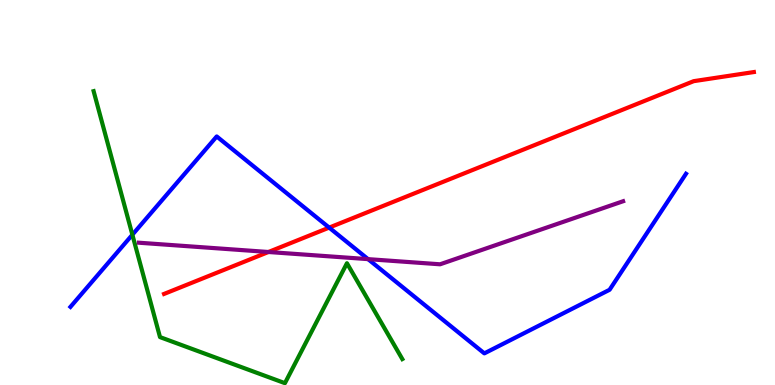[{'lines': ['blue', 'red'], 'intersections': [{'x': 4.25, 'y': 4.09}]}, {'lines': ['green', 'red'], 'intersections': []}, {'lines': ['purple', 'red'], 'intersections': [{'x': 3.46, 'y': 3.45}]}, {'lines': ['blue', 'green'], 'intersections': [{'x': 1.71, 'y': 3.9}]}, {'lines': ['blue', 'purple'], 'intersections': [{'x': 4.75, 'y': 3.27}]}, {'lines': ['green', 'purple'], 'intersections': []}]